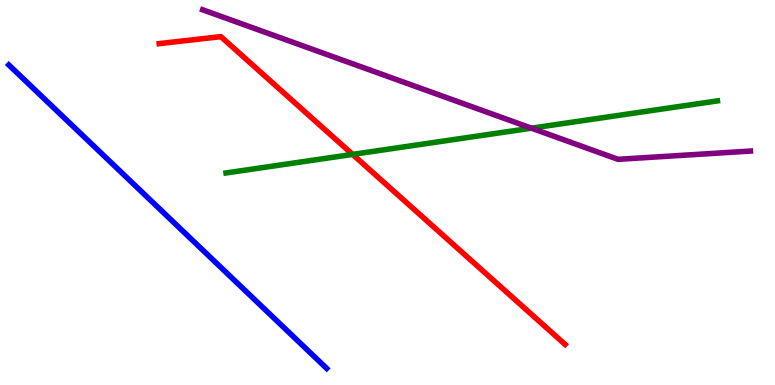[{'lines': ['blue', 'red'], 'intersections': []}, {'lines': ['green', 'red'], 'intersections': [{'x': 4.55, 'y': 5.99}]}, {'lines': ['purple', 'red'], 'intersections': []}, {'lines': ['blue', 'green'], 'intersections': []}, {'lines': ['blue', 'purple'], 'intersections': []}, {'lines': ['green', 'purple'], 'intersections': [{'x': 6.86, 'y': 6.67}]}]